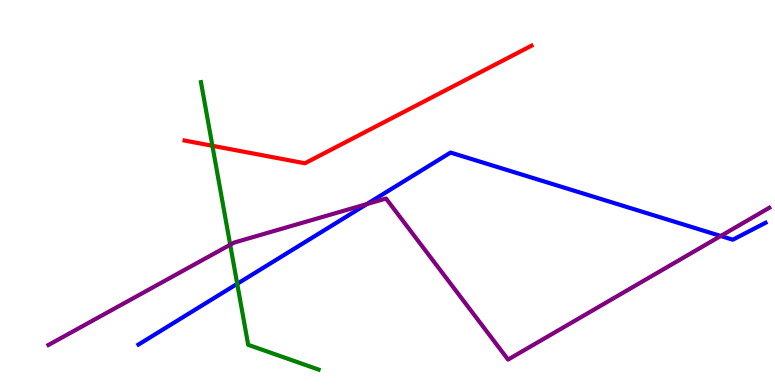[{'lines': ['blue', 'red'], 'intersections': []}, {'lines': ['green', 'red'], 'intersections': [{'x': 2.74, 'y': 6.21}]}, {'lines': ['purple', 'red'], 'intersections': []}, {'lines': ['blue', 'green'], 'intersections': [{'x': 3.06, 'y': 2.63}]}, {'lines': ['blue', 'purple'], 'intersections': [{'x': 4.73, 'y': 4.7}, {'x': 9.3, 'y': 3.87}]}, {'lines': ['green', 'purple'], 'intersections': [{'x': 2.97, 'y': 3.64}]}]